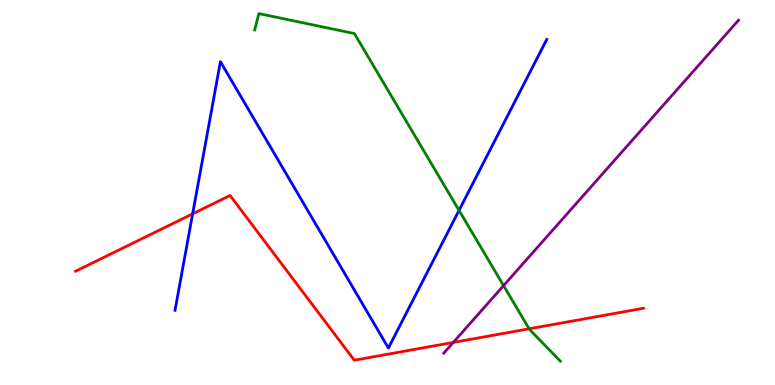[{'lines': ['blue', 'red'], 'intersections': [{'x': 2.49, 'y': 4.45}]}, {'lines': ['green', 'red'], 'intersections': [{'x': 6.83, 'y': 1.46}]}, {'lines': ['purple', 'red'], 'intersections': [{'x': 5.85, 'y': 1.11}]}, {'lines': ['blue', 'green'], 'intersections': [{'x': 5.92, 'y': 4.54}]}, {'lines': ['blue', 'purple'], 'intersections': []}, {'lines': ['green', 'purple'], 'intersections': [{'x': 6.5, 'y': 2.58}]}]